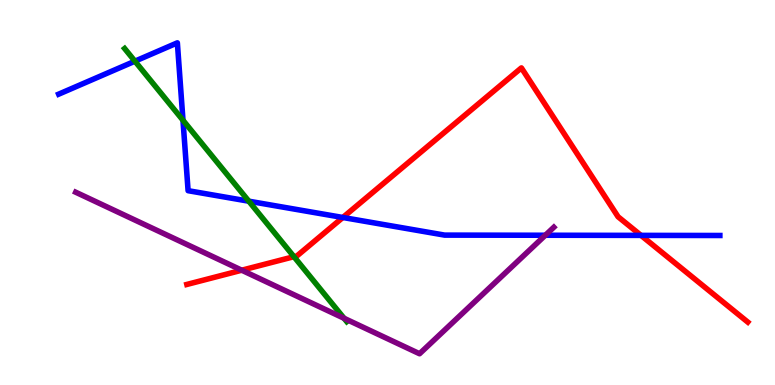[{'lines': ['blue', 'red'], 'intersections': [{'x': 4.42, 'y': 4.35}, {'x': 8.27, 'y': 3.89}]}, {'lines': ['green', 'red'], 'intersections': [{'x': 3.79, 'y': 3.33}]}, {'lines': ['purple', 'red'], 'intersections': [{'x': 3.12, 'y': 2.98}]}, {'lines': ['blue', 'green'], 'intersections': [{'x': 1.74, 'y': 8.41}, {'x': 2.36, 'y': 6.88}, {'x': 3.21, 'y': 4.77}]}, {'lines': ['blue', 'purple'], 'intersections': [{'x': 7.04, 'y': 3.89}]}, {'lines': ['green', 'purple'], 'intersections': [{'x': 4.44, 'y': 1.73}]}]